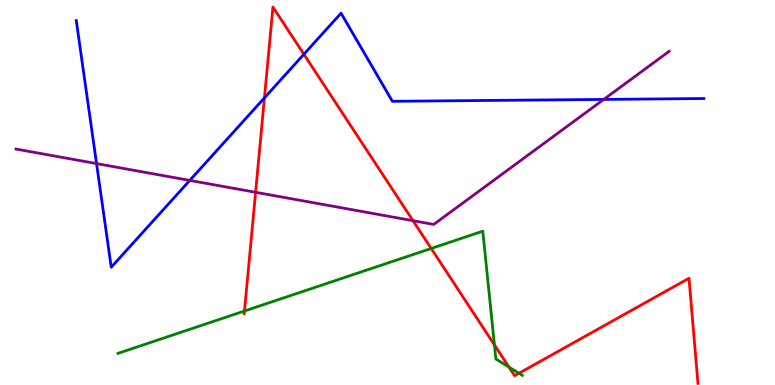[{'lines': ['blue', 'red'], 'intersections': [{'x': 3.41, 'y': 7.46}, {'x': 3.92, 'y': 8.59}]}, {'lines': ['green', 'red'], 'intersections': [{'x': 3.15, 'y': 1.92}, {'x': 5.56, 'y': 3.55}, {'x': 6.38, 'y': 1.04}, {'x': 6.57, 'y': 0.466}, {'x': 6.7, 'y': 0.305}]}, {'lines': ['purple', 'red'], 'intersections': [{'x': 3.3, 'y': 5.01}, {'x': 5.33, 'y': 4.27}]}, {'lines': ['blue', 'green'], 'intersections': []}, {'lines': ['blue', 'purple'], 'intersections': [{'x': 1.25, 'y': 5.75}, {'x': 2.45, 'y': 5.31}, {'x': 7.79, 'y': 7.42}]}, {'lines': ['green', 'purple'], 'intersections': []}]